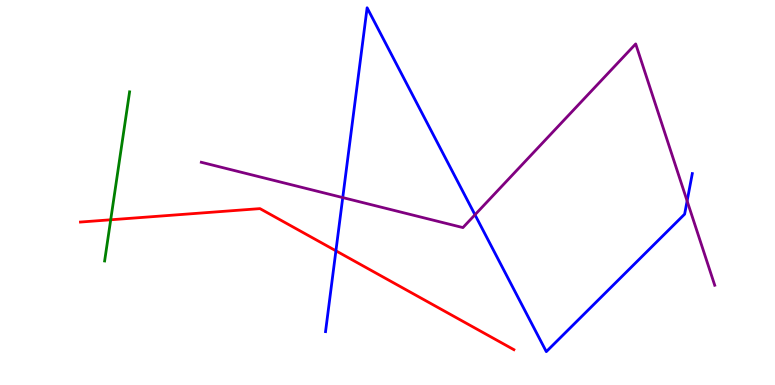[{'lines': ['blue', 'red'], 'intersections': [{'x': 4.33, 'y': 3.49}]}, {'lines': ['green', 'red'], 'intersections': [{'x': 1.43, 'y': 4.29}]}, {'lines': ['purple', 'red'], 'intersections': []}, {'lines': ['blue', 'green'], 'intersections': []}, {'lines': ['blue', 'purple'], 'intersections': [{'x': 4.42, 'y': 4.87}, {'x': 6.13, 'y': 4.42}, {'x': 8.87, 'y': 4.78}]}, {'lines': ['green', 'purple'], 'intersections': []}]